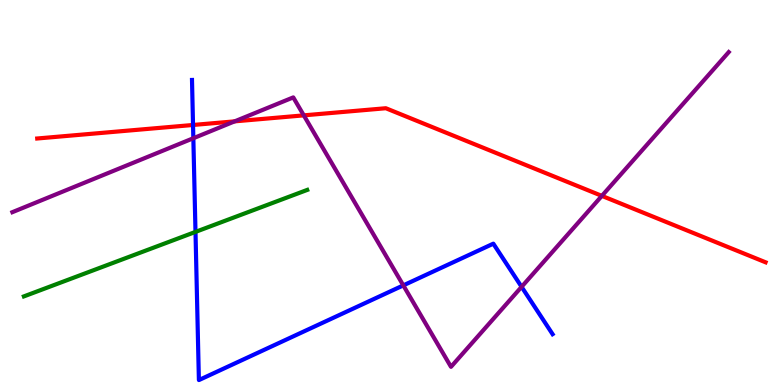[{'lines': ['blue', 'red'], 'intersections': [{'x': 2.49, 'y': 6.75}]}, {'lines': ['green', 'red'], 'intersections': []}, {'lines': ['purple', 'red'], 'intersections': [{'x': 3.03, 'y': 6.85}, {'x': 3.92, 'y': 7.0}, {'x': 7.77, 'y': 4.91}]}, {'lines': ['blue', 'green'], 'intersections': [{'x': 2.52, 'y': 3.98}]}, {'lines': ['blue', 'purple'], 'intersections': [{'x': 2.49, 'y': 6.41}, {'x': 5.2, 'y': 2.59}, {'x': 6.73, 'y': 2.55}]}, {'lines': ['green', 'purple'], 'intersections': []}]